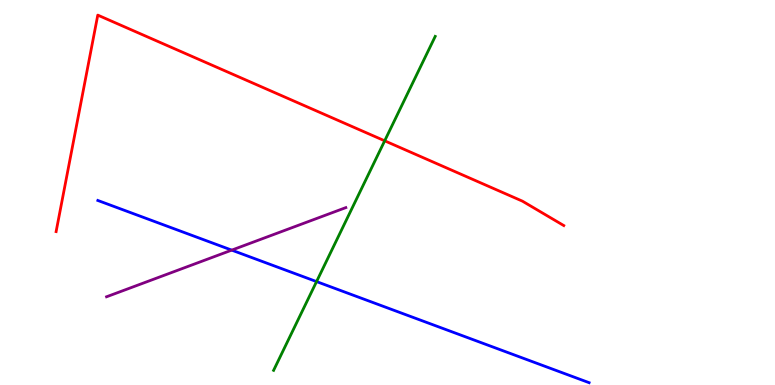[{'lines': ['blue', 'red'], 'intersections': []}, {'lines': ['green', 'red'], 'intersections': [{'x': 4.96, 'y': 6.34}]}, {'lines': ['purple', 'red'], 'intersections': []}, {'lines': ['blue', 'green'], 'intersections': [{'x': 4.08, 'y': 2.69}]}, {'lines': ['blue', 'purple'], 'intersections': [{'x': 2.99, 'y': 3.5}]}, {'lines': ['green', 'purple'], 'intersections': []}]